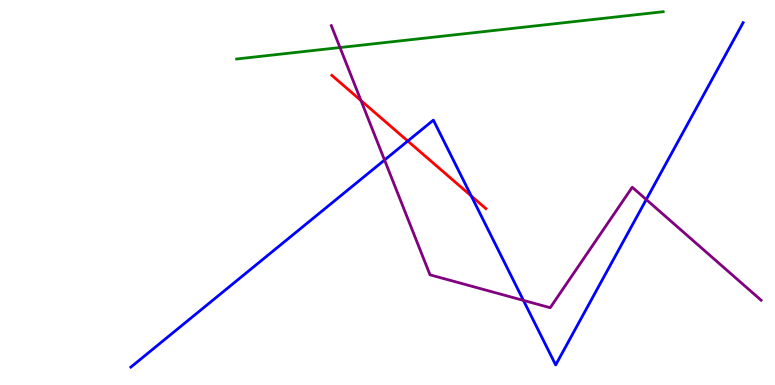[{'lines': ['blue', 'red'], 'intersections': [{'x': 5.26, 'y': 6.34}, {'x': 6.08, 'y': 4.91}]}, {'lines': ['green', 'red'], 'intersections': []}, {'lines': ['purple', 'red'], 'intersections': [{'x': 4.66, 'y': 7.39}]}, {'lines': ['blue', 'green'], 'intersections': []}, {'lines': ['blue', 'purple'], 'intersections': [{'x': 4.96, 'y': 5.84}, {'x': 6.75, 'y': 2.2}, {'x': 8.34, 'y': 4.82}]}, {'lines': ['green', 'purple'], 'intersections': [{'x': 4.39, 'y': 8.77}]}]